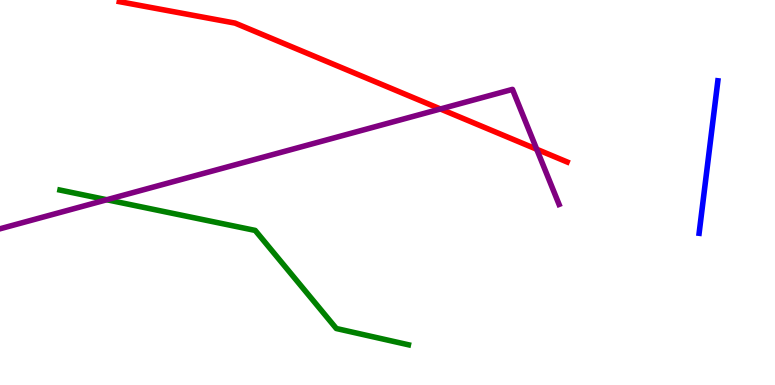[{'lines': ['blue', 'red'], 'intersections': []}, {'lines': ['green', 'red'], 'intersections': []}, {'lines': ['purple', 'red'], 'intersections': [{'x': 5.68, 'y': 7.17}, {'x': 6.93, 'y': 6.12}]}, {'lines': ['blue', 'green'], 'intersections': []}, {'lines': ['blue', 'purple'], 'intersections': []}, {'lines': ['green', 'purple'], 'intersections': [{'x': 1.38, 'y': 4.81}]}]